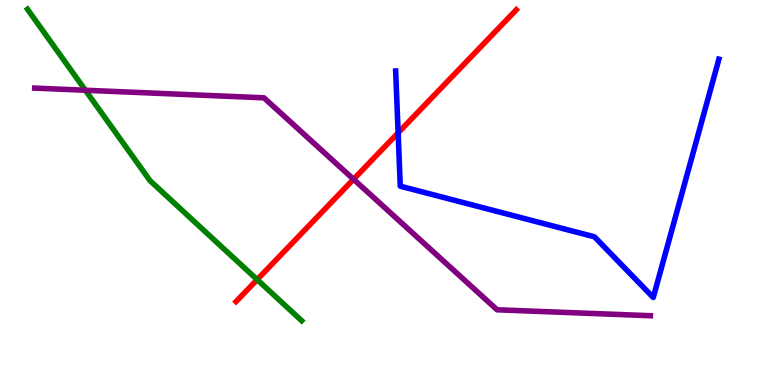[{'lines': ['blue', 'red'], 'intersections': [{'x': 5.14, 'y': 6.55}]}, {'lines': ['green', 'red'], 'intersections': [{'x': 3.32, 'y': 2.74}]}, {'lines': ['purple', 'red'], 'intersections': [{'x': 4.56, 'y': 5.34}]}, {'lines': ['blue', 'green'], 'intersections': []}, {'lines': ['blue', 'purple'], 'intersections': []}, {'lines': ['green', 'purple'], 'intersections': [{'x': 1.1, 'y': 7.66}]}]